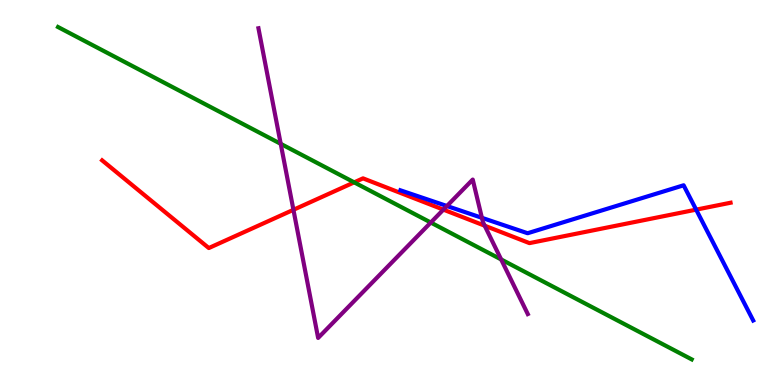[{'lines': ['blue', 'red'], 'intersections': [{'x': 8.98, 'y': 4.55}]}, {'lines': ['green', 'red'], 'intersections': [{'x': 4.57, 'y': 5.26}]}, {'lines': ['purple', 'red'], 'intersections': [{'x': 3.79, 'y': 4.55}, {'x': 5.72, 'y': 4.56}, {'x': 6.25, 'y': 4.14}]}, {'lines': ['blue', 'green'], 'intersections': []}, {'lines': ['blue', 'purple'], 'intersections': [{'x': 5.77, 'y': 4.65}, {'x': 6.22, 'y': 4.34}]}, {'lines': ['green', 'purple'], 'intersections': [{'x': 3.62, 'y': 6.26}, {'x': 5.56, 'y': 4.22}, {'x': 6.47, 'y': 3.26}]}]